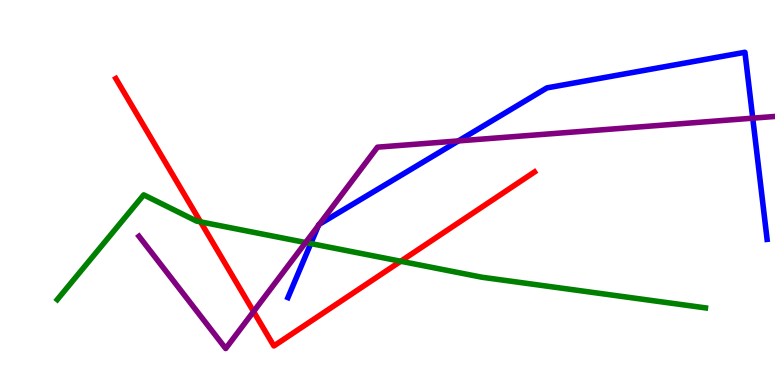[{'lines': ['blue', 'red'], 'intersections': []}, {'lines': ['green', 'red'], 'intersections': [{'x': 2.59, 'y': 4.24}, {'x': 5.17, 'y': 3.21}]}, {'lines': ['purple', 'red'], 'intersections': [{'x': 3.27, 'y': 1.91}]}, {'lines': ['blue', 'green'], 'intersections': [{'x': 4.01, 'y': 3.67}]}, {'lines': ['blue', 'purple'], 'intersections': [{'x': 4.11, 'y': 4.14}, {'x': 4.12, 'y': 4.18}, {'x': 5.92, 'y': 6.34}, {'x': 9.71, 'y': 6.93}]}, {'lines': ['green', 'purple'], 'intersections': [{'x': 3.94, 'y': 3.7}]}]